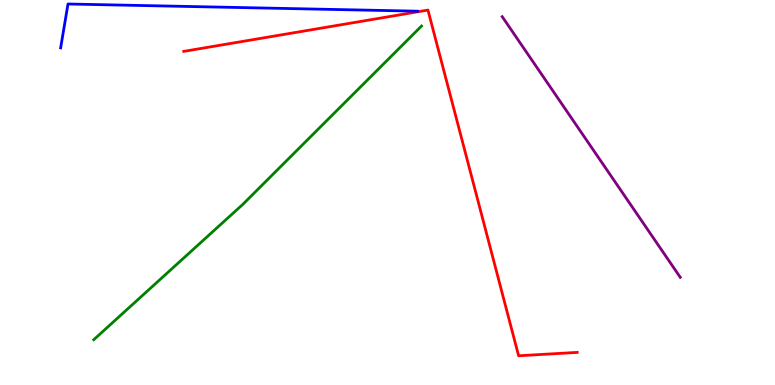[{'lines': ['blue', 'red'], 'intersections': []}, {'lines': ['green', 'red'], 'intersections': []}, {'lines': ['purple', 'red'], 'intersections': []}, {'lines': ['blue', 'green'], 'intersections': []}, {'lines': ['blue', 'purple'], 'intersections': []}, {'lines': ['green', 'purple'], 'intersections': []}]